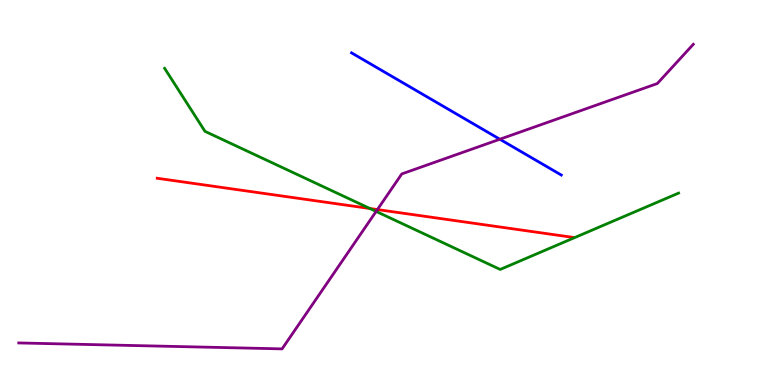[{'lines': ['blue', 'red'], 'intersections': []}, {'lines': ['green', 'red'], 'intersections': [{'x': 4.77, 'y': 4.58}]}, {'lines': ['purple', 'red'], 'intersections': [{'x': 4.87, 'y': 4.56}]}, {'lines': ['blue', 'green'], 'intersections': []}, {'lines': ['blue', 'purple'], 'intersections': [{'x': 6.45, 'y': 6.38}]}, {'lines': ['green', 'purple'], 'intersections': [{'x': 4.85, 'y': 4.51}]}]